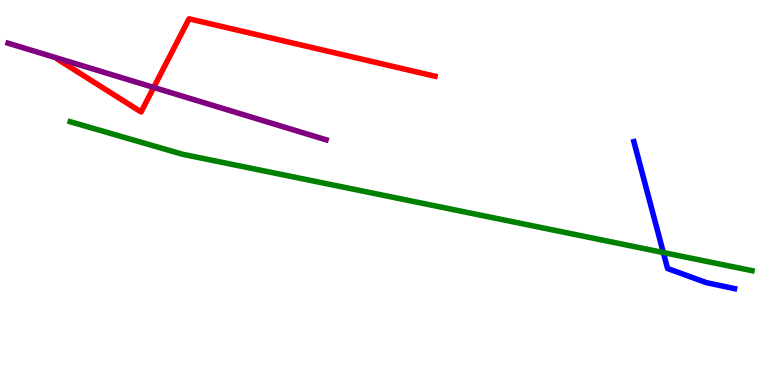[{'lines': ['blue', 'red'], 'intersections': []}, {'lines': ['green', 'red'], 'intersections': []}, {'lines': ['purple', 'red'], 'intersections': [{'x': 1.98, 'y': 7.73}]}, {'lines': ['blue', 'green'], 'intersections': [{'x': 8.56, 'y': 3.44}]}, {'lines': ['blue', 'purple'], 'intersections': []}, {'lines': ['green', 'purple'], 'intersections': []}]